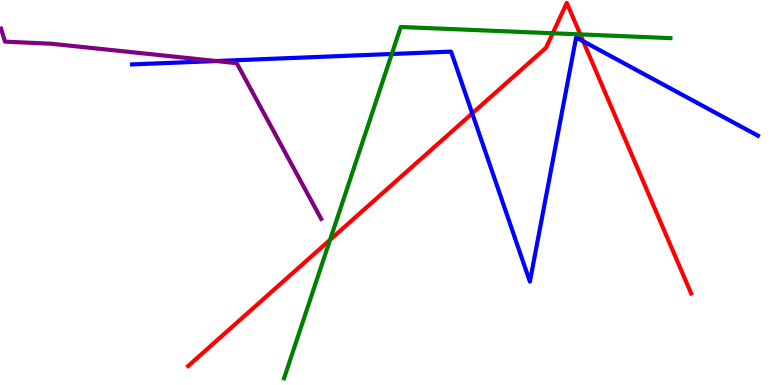[{'lines': ['blue', 'red'], 'intersections': [{'x': 6.09, 'y': 7.05}, {'x': 7.52, 'y': 8.93}]}, {'lines': ['green', 'red'], 'intersections': [{'x': 4.26, 'y': 3.77}, {'x': 7.13, 'y': 9.14}, {'x': 7.49, 'y': 9.11}]}, {'lines': ['purple', 'red'], 'intersections': []}, {'lines': ['blue', 'green'], 'intersections': [{'x': 5.06, 'y': 8.6}]}, {'lines': ['blue', 'purple'], 'intersections': [{'x': 2.79, 'y': 8.41}]}, {'lines': ['green', 'purple'], 'intersections': []}]